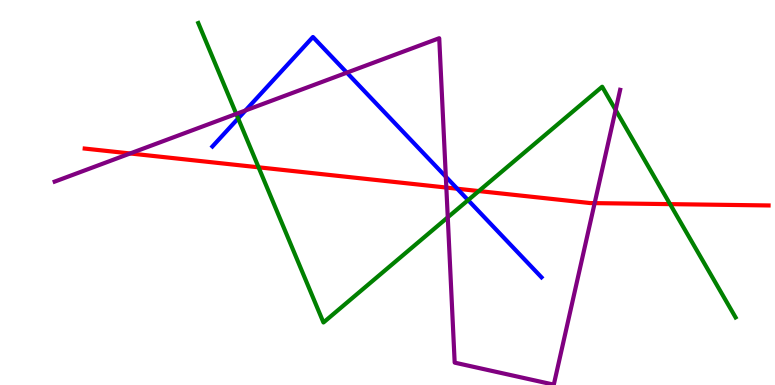[{'lines': ['blue', 'red'], 'intersections': [{'x': 5.9, 'y': 5.1}]}, {'lines': ['green', 'red'], 'intersections': [{'x': 3.34, 'y': 5.65}, {'x': 6.18, 'y': 5.04}, {'x': 8.65, 'y': 4.7}]}, {'lines': ['purple', 'red'], 'intersections': [{'x': 1.68, 'y': 6.01}, {'x': 5.76, 'y': 5.13}, {'x': 7.67, 'y': 4.72}]}, {'lines': ['blue', 'green'], 'intersections': [{'x': 3.07, 'y': 6.92}, {'x': 6.04, 'y': 4.8}]}, {'lines': ['blue', 'purple'], 'intersections': [{'x': 3.17, 'y': 7.13}, {'x': 4.48, 'y': 8.11}, {'x': 5.75, 'y': 5.41}]}, {'lines': ['green', 'purple'], 'intersections': [{'x': 3.05, 'y': 7.04}, {'x': 5.78, 'y': 4.35}, {'x': 7.94, 'y': 7.14}]}]